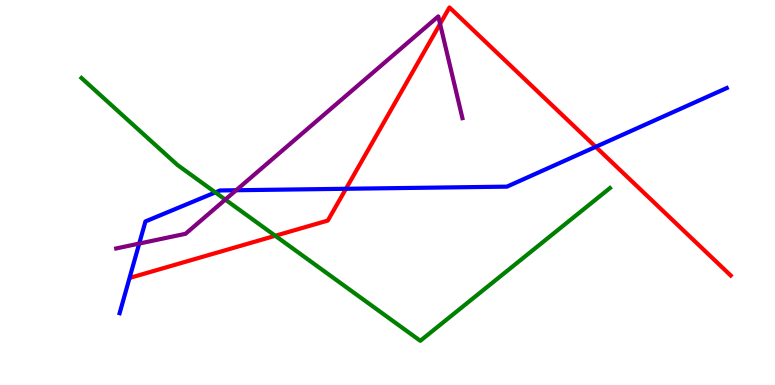[{'lines': ['blue', 'red'], 'intersections': [{'x': 4.46, 'y': 5.1}, {'x': 7.69, 'y': 6.19}]}, {'lines': ['green', 'red'], 'intersections': [{'x': 3.55, 'y': 3.88}]}, {'lines': ['purple', 'red'], 'intersections': [{'x': 5.68, 'y': 9.38}]}, {'lines': ['blue', 'green'], 'intersections': [{'x': 2.78, 'y': 5.0}]}, {'lines': ['blue', 'purple'], 'intersections': [{'x': 1.8, 'y': 3.67}, {'x': 3.05, 'y': 5.06}]}, {'lines': ['green', 'purple'], 'intersections': [{'x': 2.91, 'y': 4.82}]}]